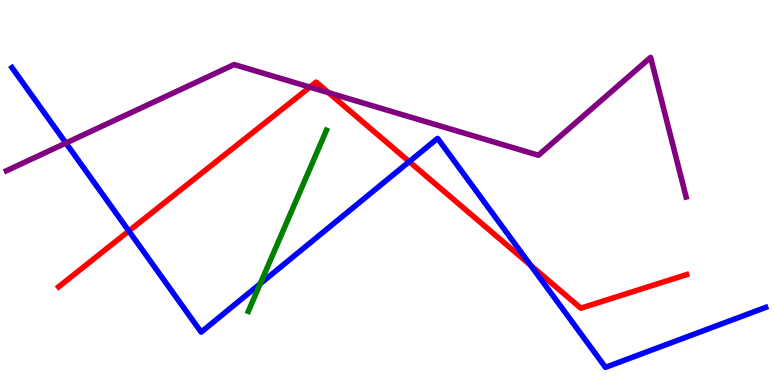[{'lines': ['blue', 'red'], 'intersections': [{'x': 1.66, 'y': 4.0}, {'x': 5.28, 'y': 5.8}, {'x': 6.85, 'y': 3.11}]}, {'lines': ['green', 'red'], 'intersections': []}, {'lines': ['purple', 'red'], 'intersections': [{'x': 4.0, 'y': 7.74}, {'x': 4.24, 'y': 7.59}]}, {'lines': ['blue', 'green'], 'intersections': [{'x': 3.36, 'y': 2.63}]}, {'lines': ['blue', 'purple'], 'intersections': [{'x': 0.851, 'y': 6.28}]}, {'lines': ['green', 'purple'], 'intersections': []}]